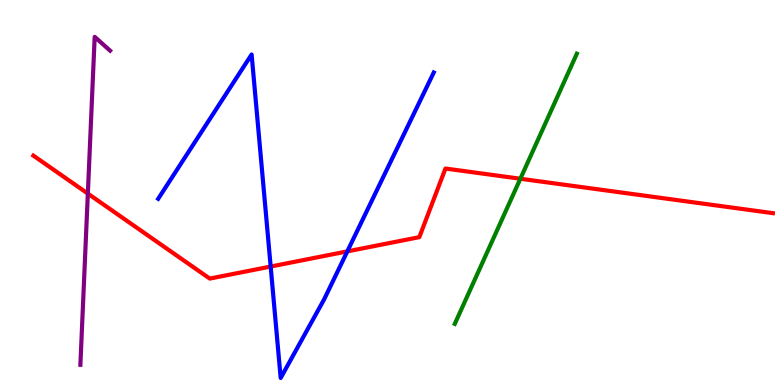[{'lines': ['blue', 'red'], 'intersections': [{'x': 3.49, 'y': 3.08}, {'x': 4.48, 'y': 3.47}]}, {'lines': ['green', 'red'], 'intersections': [{'x': 6.71, 'y': 5.36}]}, {'lines': ['purple', 'red'], 'intersections': [{'x': 1.13, 'y': 4.97}]}, {'lines': ['blue', 'green'], 'intersections': []}, {'lines': ['blue', 'purple'], 'intersections': []}, {'lines': ['green', 'purple'], 'intersections': []}]